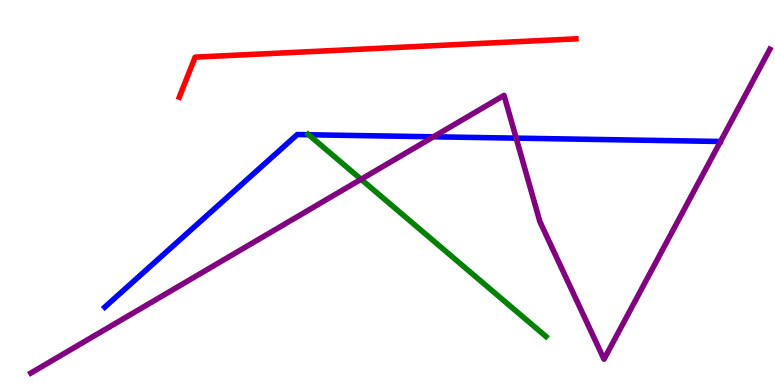[{'lines': ['blue', 'red'], 'intersections': []}, {'lines': ['green', 'red'], 'intersections': []}, {'lines': ['purple', 'red'], 'intersections': []}, {'lines': ['blue', 'green'], 'intersections': [{'x': 3.98, 'y': 6.5}]}, {'lines': ['blue', 'purple'], 'intersections': [{'x': 5.59, 'y': 6.45}, {'x': 6.66, 'y': 6.41}]}, {'lines': ['green', 'purple'], 'intersections': [{'x': 4.66, 'y': 5.34}]}]